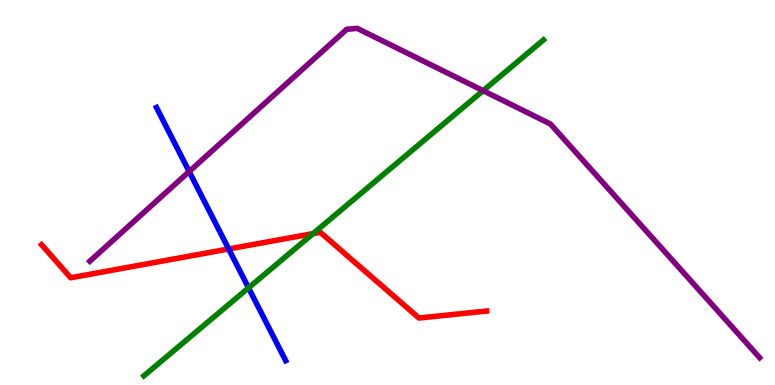[{'lines': ['blue', 'red'], 'intersections': [{'x': 2.95, 'y': 3.53}]}, {'lines': ['green', 'red'], 'intersections': [{'x': 4.04, 'y': 3.93}]}, {'lines': ['purple', 'red'], 'intersections': []}, {'lines': ['blue', 'green'], 'intersections': [{'x': 3.21, 'y': 2.52}]}, {'lines': ['blue', 'purple'], 'intersections': [{'x': 2.44, 'y': 5.54}]}, {'lines': ['green', 'purple'], 'intersections': [{'x': 6.23, 'y': 7.65}]}]